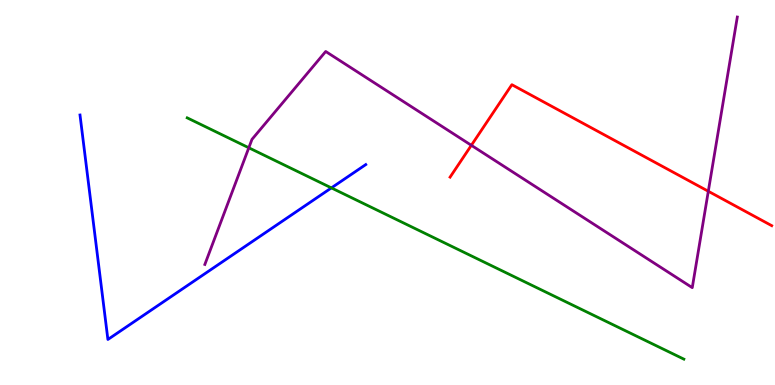[{'lines': ['blue', 'red'], 'intersections': []}, {'lines': ['green', 'red'], 'intersections': []}, {'lines': ['purple', 'red'], 'intersections': [{'x': 6.08, 'y': 6.23}, {'x': 9.14, 'y': 5.03}]}, {'lines': ['blue', 'green'], 'intersections': [{'x': 4.28, 'y': 5.12}]}, {'lines': ['blue', 'purple'], 'intersections': []}, {'lines': ['green', 'purple'], 'intersections': [{'x': 3.21, 'y': 6.16}]}]